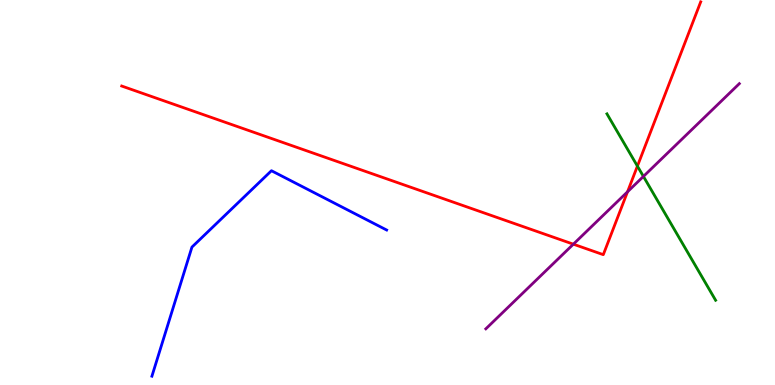[{'lines': ['blue', 'red'], 'intersections': []}, {'lines': ['green', 'red'], 'intersections': [{'x': 8.22, 'y': 5.69}]}, {'lines': ['purple', 'red'], 'intersections': [{'x': 7.4, 'y': 3.66}, {'x': 8.1, 'y': 5.02}]}, {'lines': ['blue', 'green'], 'intersections': []}, {'lines': ['blue', 'purple'], 'intersections': []}, {'lines': ['green', 'purple'], 'intersections': [{'x': 8.3, 'y': 5.42}]}]